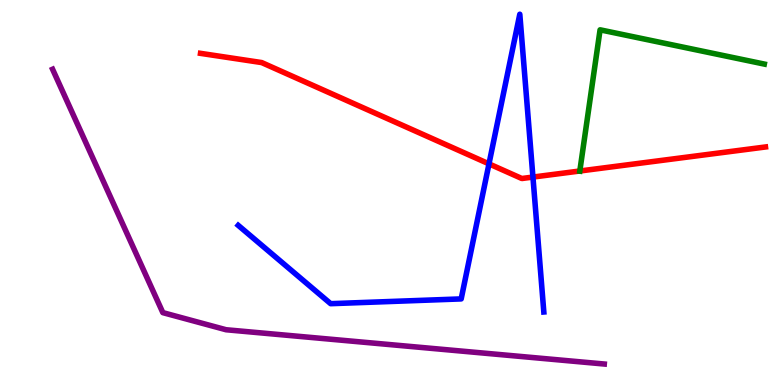[{'lines': ['blue', 'red'], 'intersections': [{'x': 6.31, 'y': 5.74}, {'x': 6.88, 'y': 5.4}]}, {'lines': ['green', 'red'], 'intersections': [{'x': 7.48, 'y': 5.56}]}, {'lines': ['purple', 'red'], 'intersections': []}, {'lines': ['blue', 'green'], 'intersections': []}, {'lines': ['blue', 'purple'], 'intersections': []}, {'lines': ['green', 'purple'], 'intersections': []}]